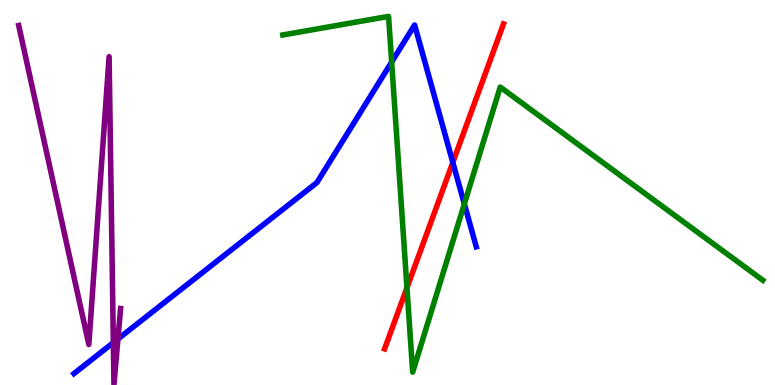[{'lines': ['blue', 'red'], 'intersections': [{'x': 5.84, 'y': 5.78}]}, {'lines': ['green', 'red'], 'intersections': [{'x': 5.25, 'y': 2.53}]}, {'lines': ['purple', 'red'], 'intersections': []}, {'lines': ['blue', 'green'], 'intersections': [{'x': 5.05, 'y': 8.39}, {'x': 5.99, 'y': 4.7}]}, {'lines': ['blue', 'purple'], 'intersections': [{'x': 1.46, 'y': 1.1}, {'x': 1.52, 'y': 1.19}]}, {'lines': ['green', 'purple'], 'intersections': []}]